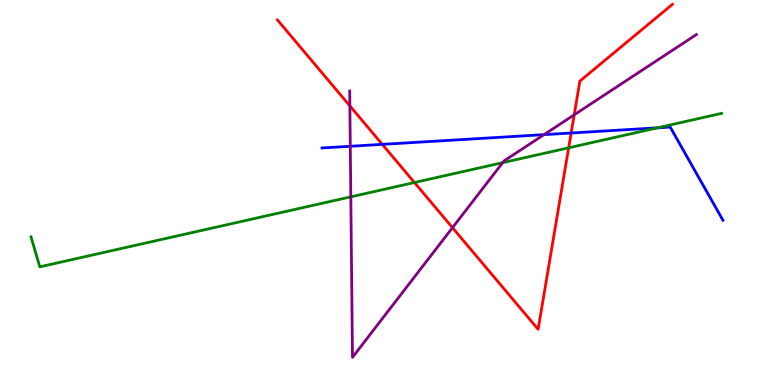[{'lines': ['blue', 'red'], 'intersections': [{'x': 4.93, 'y': 6.25}, {'x': 7.37, 'y': 6.55}]}, {'lines': ['green', 'red'], 'intersections': [{'x': 5.35, 'y': 5.26}, {'x': 7.34, 'y': 6.16}]}, {'lines': ['purple', 'red'], 'intersections': [{'x': 4.51, 'y': 7.25}, {'x': 5.84, 'y': 4.09}, {'x': 7.41, 'y': 7.02}]}, {'lines': ['blue', 'green'], 'intersections': [{'x': 8.48, 'y': 6.68}]}, {'lines': ['blue', 'purple'], 'intersections': [{'x': 4.52, 'y': 6.2}, {'x': 7.02, 'y': 6.5}]}, {'lines': ['green', 'purple'], 'intersections': [{'x': 4.53, 'y': 4.89}, {'x': 6.49, 'y': 5.78}]}]